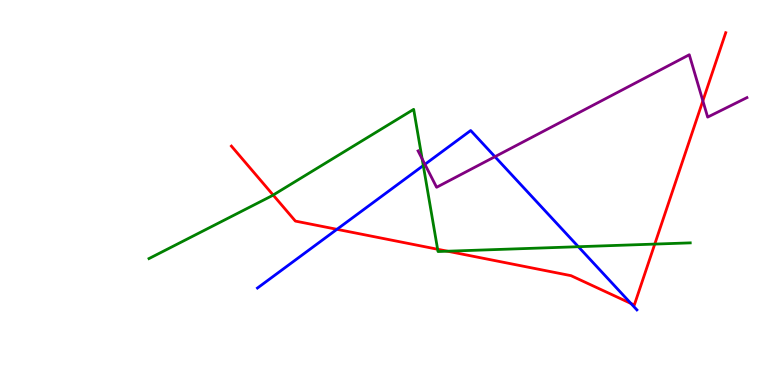[{'lines': ['blue', 'red'], 'intersections': [{'x': 4.35, 'y': 4.04}, {'x': 8.14, 'y': 2.12}]}, {'lines': ['green', 'red'], 'intersections': [{'x': 3.52, 'y': 4.93}, {'x': 5.65, 'y': 3.53}, {'x': 5.77, 'y': 3.48}, {'x': 8.45, 'y': 3.66}]}, {'lines': ['purple', 'red'], 'intersections': [{'x': 9.07, 'y': 7.38}]}, {'lines': ['blue', 'green'], 'intersections': [{'x': 5.46, 'y': 5.7}, {'x': 7.46, 'y': 3.59}]}, {'lines': ['blue', 'purple'], 'intersections': [{'x': 5.48, 'y': 5.73}, {'x': 6.39, 'y': 5.93}]}, {'lines': ['green', 'purple'], 'intersections': [{'x': 5.45, 'y': 5.87}]}]